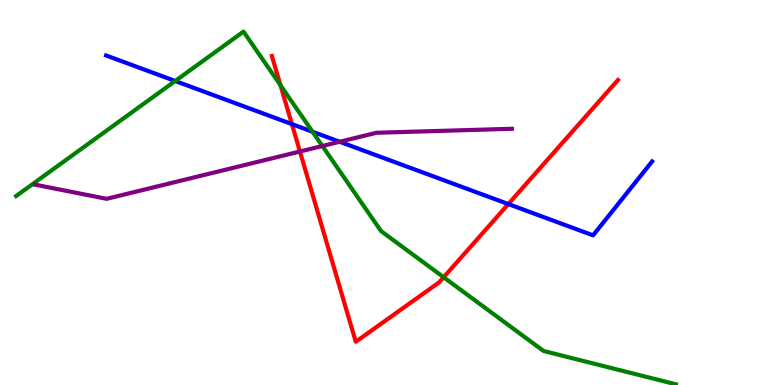[{'lines': ['blue', 'red'], 'intersections': [{'x': 3.77, 'y': 6.78}, {'x': 6.56, 'y': 4.7}]}, {'lines': ['green', 'red'], 'intersections': [{'x': 3.62, 'y': 7.79}, {'x': 5.72, 'y': 2.8}]}, {'lines': ['purple', 'red'], 'intersections': [{'x': 3.87, 'y': 6.06}]}, {'lines': ['blue', 'green'], 'intersections': [{'x': 2.26, 'y': 7.9}, {'x': 4.03, 'y': 6.58}]}, {'lines': ['blue', 'purple'], 'intersections': [{'x': 4.38, 'y': 6.32}]}, {'lines': ['green', 'purple'], 'intersections': [{'x': 4.16, 'y': 6.21}]}]